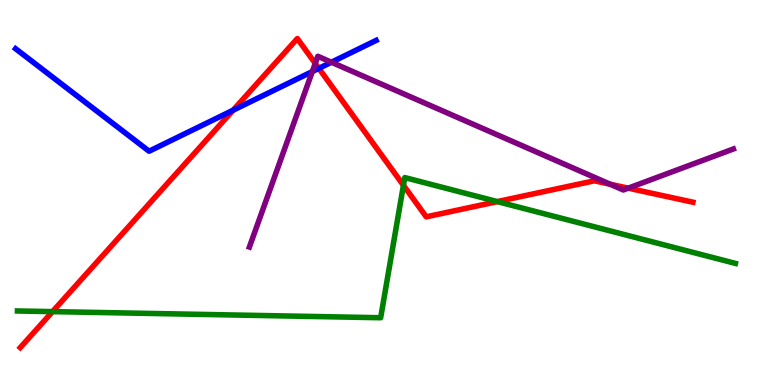[{'lines': ['blue', 'red'], 'intersections': [{'x': 3.01, 'y': 7.14}, {'x': 4.11, 'y': 8.22}]}, {'lines': ['green', 'red'], 'intersections': [{'x': 0.678, 'y': 1.91}, {'x': 5.21, 'y': 5.19}, {'x': 6.42, 'y': 4.76}]}, {'lines': ['purple', 'red'], 'intersections': [{'x': 4.07, 'y': 8.35}, {'x': 7.87, 'y': 5.21}, {'x': 8.11, 'y': 5.11}]}, {'lines': ['blue', 'green'], 'intersections': []}, {'lines': ['blue', 'purple'], 'intersections': [{'x': 4.03, 'y': 8.14}, {'x': 4.28, 'y': 8.38}]}, {'lines': ['green', 'purple'], 'intersections': []}]